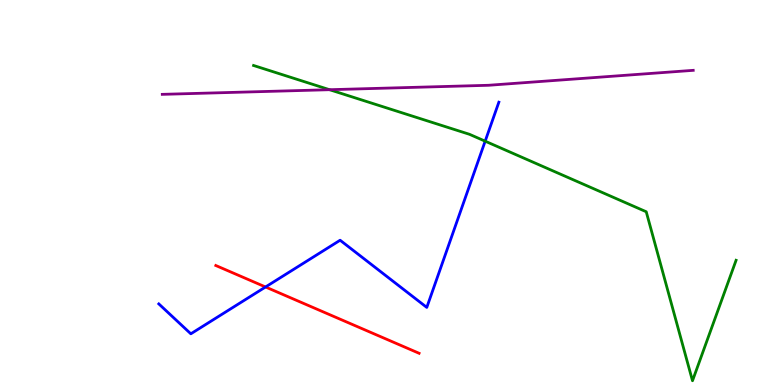[{'lines': ['blue', 'red'], 'intersections': [{'x': 3.43, 'y': 2.55}]}, {'lines': ['green', 'red'], 'intersections': []}, {'lines': ['purple', 'red'], 'intersections': []}, {'lines': ['blue', 'green'], 'intersections': [{'x': 6.26, 'y': 6.33}]}, {'lines': ['blue', 'purple'], 'intersections': []}, {'lines': ['green', 'purple'], 'intersections': [{'x': 4.25, 'y': 7.67}]}]